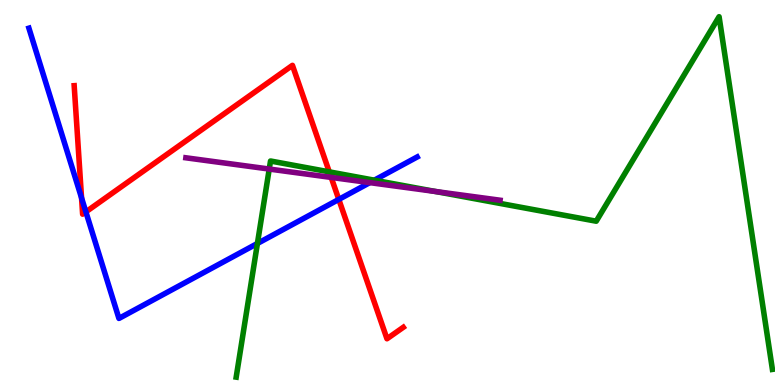[{'lines': ['blue', 'red'], 'intersections': [{'x': 1.05, 'y': 4.86}, {'x': 1.11, 'y': 4.5}, {'x': 4.37, 'y': 4.82}]}, {'lines': ['green', 'red'], 'intersections': [{'x': 4.25, 'y': 5.54}]}, {'lines': ['purple', 'red'], 'intersections': [{'x': 4.27, 'y': 5.39}]}, {'lines': ['blue', 'green'], 'intersections': [{'x': 3.32, 'y': 3.68}, {'x': 4.83, 'y': 5.32}]}, {'lines': ['blue', 'purple'], 'intersections': [{'x': 4.77, 'y': 5.26}]}, {'lines': ['green', 'purple'], 'intersections': [{'x': 3.47, 'y': 5.61}, {'x': 5.62, 'y': 5.03}]}]